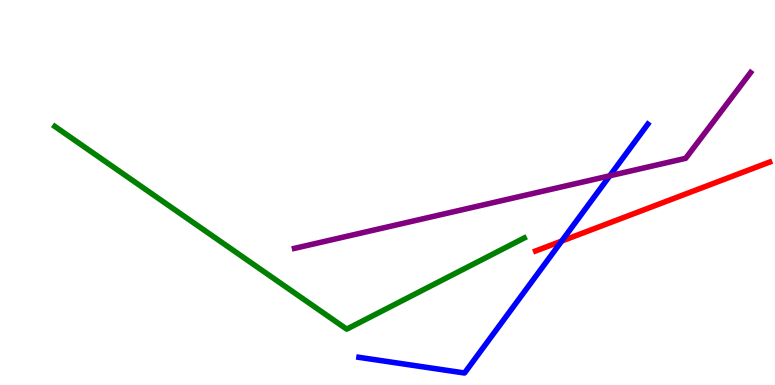[{'lines': ['blue', 'red'], 'intersections': [{'x': 7.25, 'y': 3.74}]}, {'lines': ['green', 'red'], 'intersections': []}, {'lines': ['purple', 'red'], 'intersections': []}, {'lines': ['blue', 'green'], 'intersections': []}, {'lines': ['blue', 'purple'], 'intersections': [{'x': 7.87, 'y': 5.43}]}, {'lines': ['green', 'purple'], 'intersections': []}]